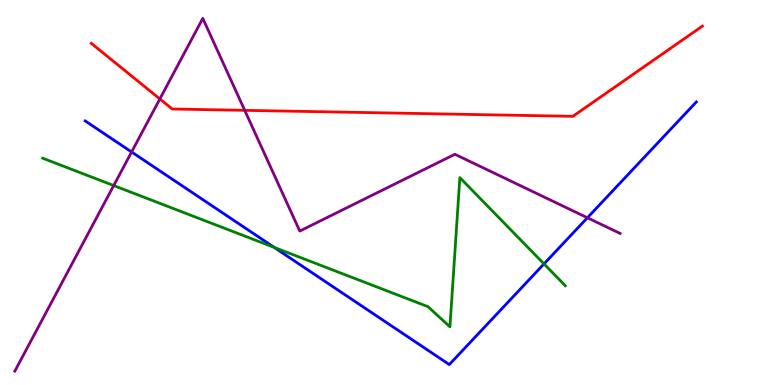[{'lines': ['blue', 'red'], 'intersections': []}, {'lines': ['green', 'red'], 'intersections': []}, {'lines': ['purple', 'red'], 'intersections': [{'x': 2.06, 'y': 7.43}, {'x': 3.16, 'y': 7.13}]}, {'lines': ['blue', 'green'], 'intersections': [{'x': 3.54, 'y': 3.57}, {'x': 7.02, 'y': 3.15}]}, {'lines': ['blue', 'purple'], 'intersections': [{'x': 1.7, 'y': 6.05}, {'x': 7.58, 'y': 4.34}]}, {'lines': ['green', 'purple'], 'intersections': [{'x': 1.47, 'y': 5.18}]}]